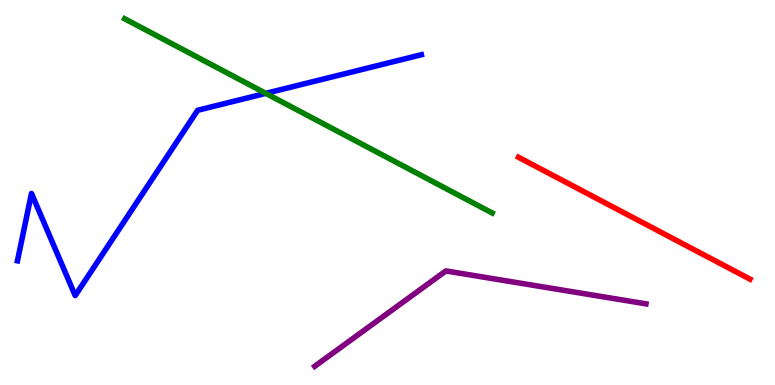[{'lines': ['blue', 'red'], 'intersections': []}, {'lines': ['green', 'red'], 'intersections': []}, {'lines': ['purple', 'red'], 'intersections': []}, {'lines': ['blue', 'green'], 'intersections': [{'x': 3.43, 'y': 7.58}]}, {'lines': ['blue', 'purple'], 'intersections': []}, {'lines': ['green', 'purple'], 'intersections': []}]